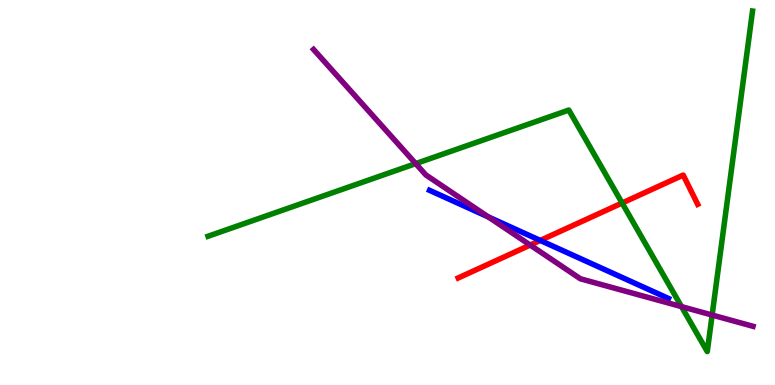[{'lines': ['blue', 'red'], 'intersections': [{'x': 6.97, 'y': 3.75}]}, {'lines': ['green', 'red'], 'intersections': [{'x': 8.03, 'y': 4.73}]}, {'lines': ['purple', 'red'], 'intersections': [{'x': 6.84, 'y': 3.64}]}, {'lines': ['blue', 'green'], 'intersections': []}, {'lines': ['blue', 'purple'], 'intersections': [{'x': 6.3, 'y': 4.37}]}, {'lines': ['green', 'purple'], 'intersections': [{'x': 5.36, 'y': 5.75}, {'x': 8.79, 'y': 2.04}, {'x': 9.19, 'y': 1.82}]}]